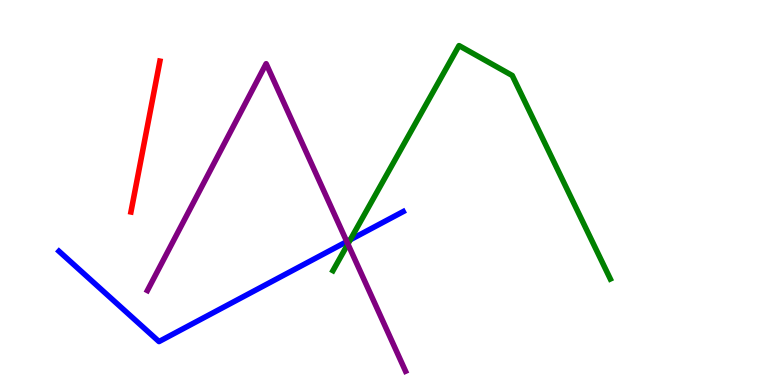[{'lines': ['blue', 'red'], 'intersections': []}, {'lines': ['green', 'red'], 'intersections': []}, {'lines': ['purple', 'red'], 'intersections': []}, {'lines': ['blue', 'green'], 'intersections': [{'x': 4.52, 'y': 3.77}]}, {'lines': ['blue', 'purple'], 'intersections': [{'x': 4.47, 'y': 3.72}]}, {'lines': ['green', 'purple'], 'intersections': [{'x': 4.49, 'y': 3.66}]}]